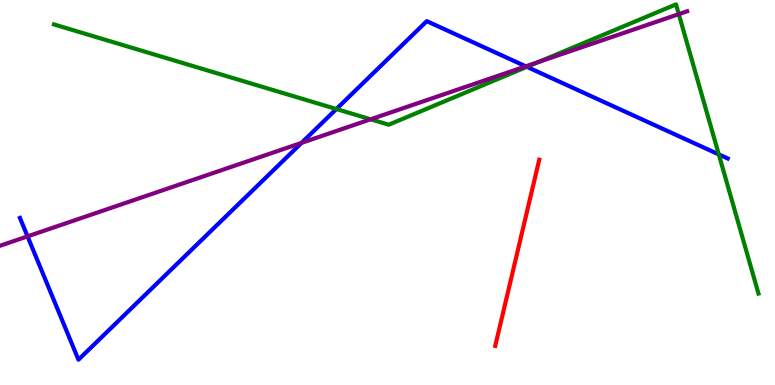[{'lines': ['blue', 'red'], 'intersections': []}, {'lines': ['green', 'red'], 'intersections': []}, {'lines': ['purple', 'red'], 'intersections': []}, {'lines': ['blue', 'green'], 'intersections': [{'x': 4.34, 'y': 7.17}, {'x': 6.8, 'y': 8.26}, {'x': 9.27, 'y': 5.99}]}, {'lines': ['blue', 'purple'], 'intersections': [{'x': 0.355, 'y': 3.86}, {'x': 3.89, 'y': 6.29}, {'x': 6.78, 'y': 8.28}]}, {'lines': ['green', 'purple'], 'intersections': [{'x': 4.78, 'y': 6.9}, {'x': 6.94, 'y': 8.39}, {'x': 8.76, 'y': 9.63}]}]